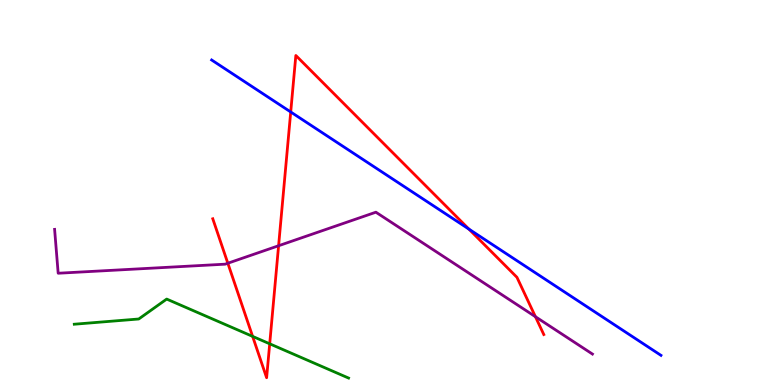[{'lines': ['blue', 'red'], 'intersections': [{'x': 3.75, 'y': 7.09}, {'x': 6.05, 'y': 4.05}]}, {'lines': ['green', 'red'], 'intersections': [{'x': 3.26, 'y': 1.26}, {'x': 3.48, 'y': 1.07}]}, {'lines': ['purple', 'red'], 'intersections': [{'x': 2.94, 'y': 3.16}, {'x': 3.59, 'y': 3.62}, {'x': 6.91, 'y': 1.77}]}, {'lines': ['blue', 'green'], 'intersections': []}, {'lines': ['blue', 'purple'], 'intersections': []}, {'lines': ['green', 'purple'], 'intersections': []}]